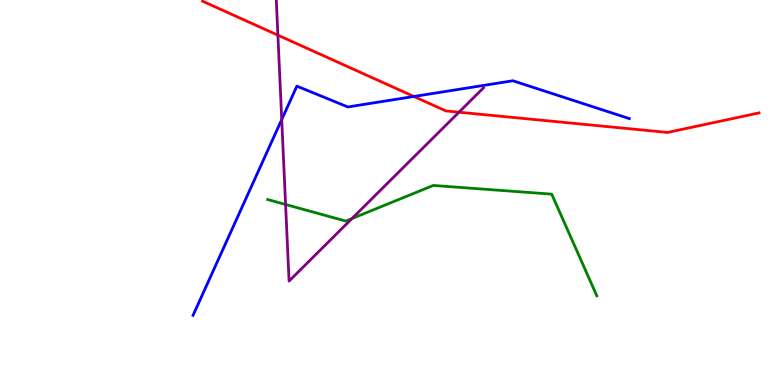[{'lines': ['blue', 'red'], 'intersections': [{'x': 5.34, 'y': 7.49}]}, {'lines': ['green', 'red'], 'intersections': []}, {'lines': ['purple', 'red'], 'intersections': [{'x': 3.59, 'y': 9.09}, {'x': 5.92, 'y': 7.09}]}, {'lines': ['blue', 'green'], 'intersections': []}, {'lines': ['blue', 'purple'], 'intersections': [{'x': 3.64, 'y': 6.89}]}, {'lines': ['green', 'purple'], 'intersections': [{'x': 3.69, 'y': 4.69}, {'x': 4.54, 'y': 4.32}]}]